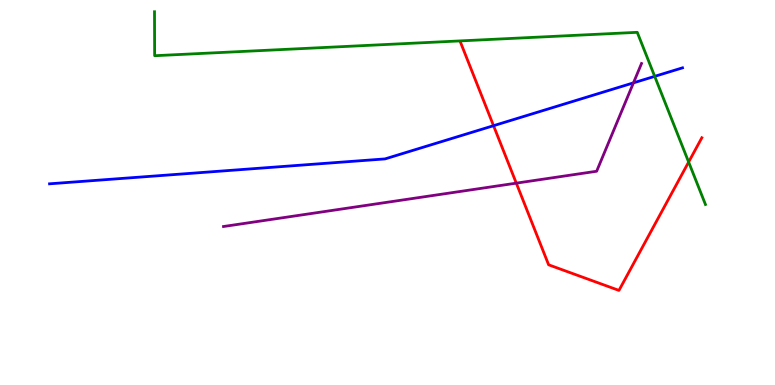[{'lines': ['blue', 'red'], 'intersections': [{'x': 6.37, 'y': 6.74}]}, {'lines': ['green', 'red'], 'intersections': [{'x': 8.89, 'y': 5.79}]}, {'lines': ['purple', 'red'], 'intersections': [{'x': 6.66, 'y': 5.24}]}, {'lines': ['blue', 'green'], 'intersections': [{'x': 8.45, 'y': 8.02}]}, {'lines': ['blue', 'purple'], 'intersections': [{'x': 8.17, 'y': 7.85}]}, {'lines': ['green', 'purple'], 'intersections': []}]